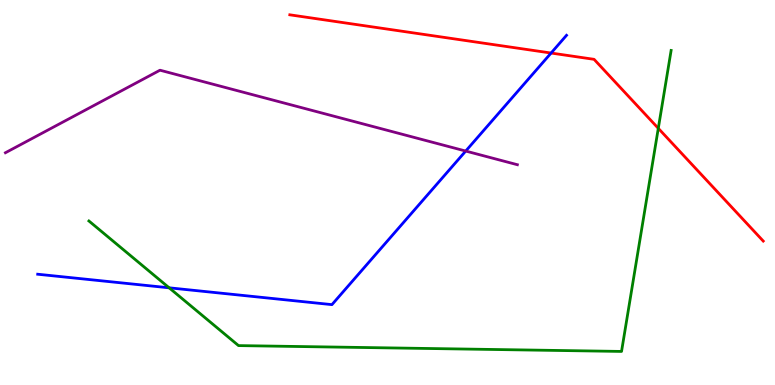[{'lines': ['blue', 'red'], 'intersections': [{'x': 7.11, 'y': 8.62}]}, {'lines': ['green', 'red'], 'intersections': [{'x': 8.49, 'y': 6.67}]}, {'lines': ['purple', 'red'], 'intersections': []}, {'lines': ['blue', 'green'], 'intersections': [{'x': 2.18, 'y': 2.52}]}, {'lines': ['blue', 'purple'], 'intersections': [{'x': 6.01, 'y': 6.08}]}, {'lines': ['green', 'purple'], 'intersections': []}]